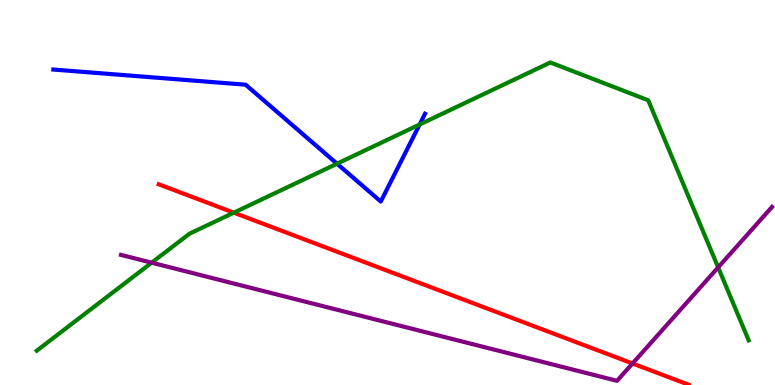[{'lines': ['blue', 'red'], 'intersections': []}, {'lines': ['green', 'red'], 'intersections': [{'x': 3.02, 'y': 4.48}]}, {'lines': ['purple', 'red'], 'intersections': [{'x': 8.16, 'y': 0.559}]}, {'lines': ['blue', 'green'], 'intersections': [{'x': 4.35, 'y': 5.75}, {'x': 5.41, 'y': 6.77}]}, {'lines': ['blue', 'purple'], 'intersections': []}, {'lines': ['green', 'purple'], 'intersections': [{'x': 1.96, 'y': 3.18}, {'x': 9.27, 'y': 3.05}]}]